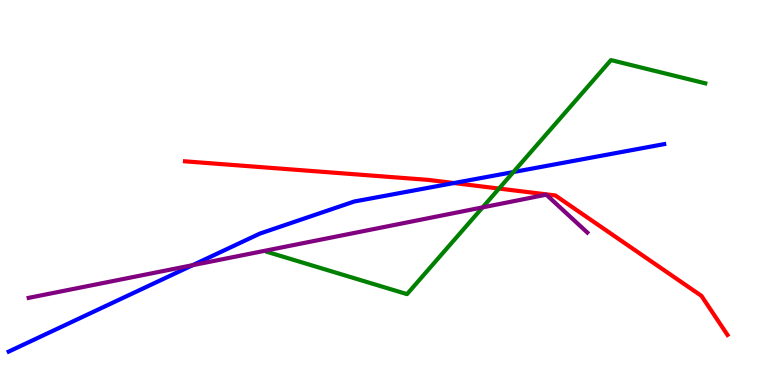[{'lines': ['blue', 'red'], 'intersections': [{'x': 5.86, 'y': 5.25}]}, {'lines': ['green', 'red'], 'intersections': [{'x': 6.44, 'y': 5.1}]}, {'lines': ['purple', 'red'], 'intersections': []}, {'lines': ['blue', 'green'], 'intersections': [{'x': 6.62, 'y': 5.53}]}, {'lines': ['blue', 'purple'], 'intersections': [{'x': 2.49, 'y': 3.11}]}, {'lines': ['green', 'purple'], 'intersections': [{'x': 6.23, 'y': 4.61}]}]